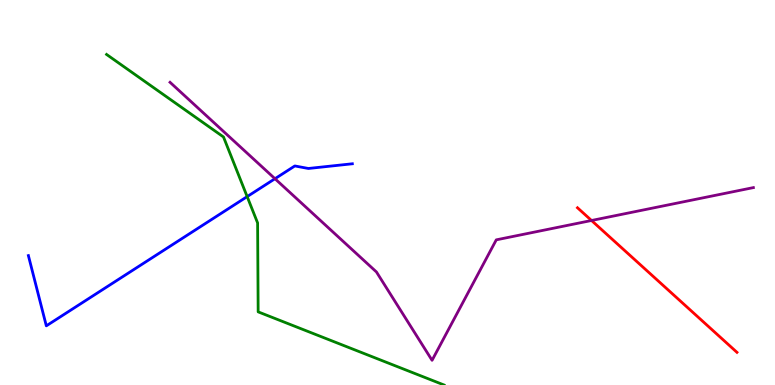[{'lines': ['blue', 'red'], 'intersections': []}, {'lines': ['green', 'red'], 'intersections': []}, {'lines': ['purple', 'red'], 'intersections': [{'x': 7.63, 'y': 4.27}]}, {'lines': ['blue', 'green'], 'intersections': [{'x': 3.19, 'y': 4.89}]}, {'lines': ['blue', 'purple'], 'intersections': [{'x': 3.55, 'y': 5.36}]}, {'lines': ['green', 'purple'], 'intersections': []}]